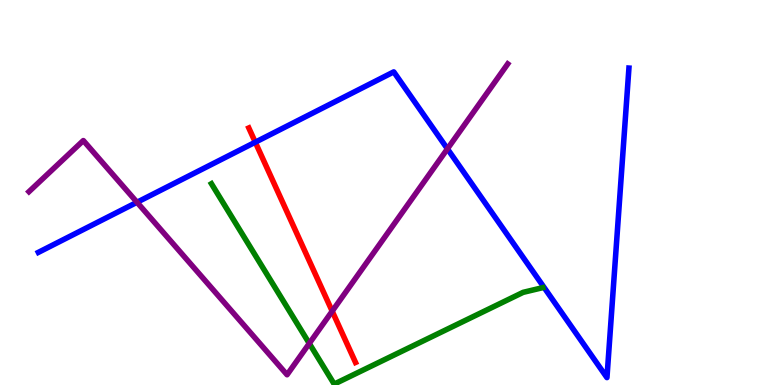[{'lines': ['blue', 'red'], 'intersections': [{'x': 3.29, 'y': 6.31}]}, {'lines': ['green', 'red'], 'intersections': []}, {'lines': ['purple', 'red'], 'intersections': [{'x': 4.29, 'y': 1.92}]}, {'lines': ['blue', 'green'], 'intersections': []}, {'lines': ['blue', 'purple'], 'intersections': [{'x': 1.77, 'y': 4.75}, {'x': 5.77, 'y': 6.13}]}, {'lines': ['green', 'purple'], 'intersections': [{'x': 3.99, 'y': 1.08}]}]